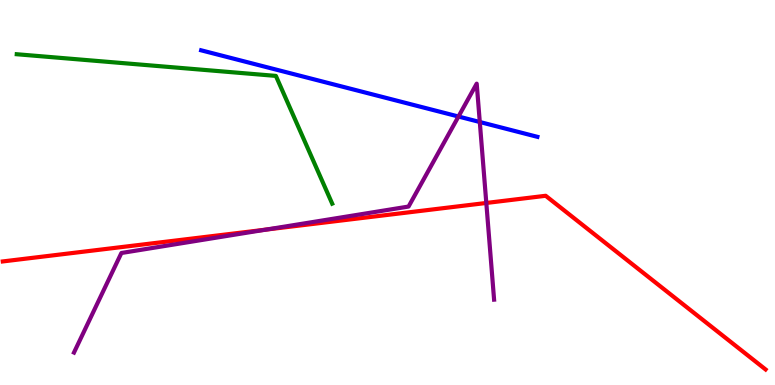[{'lines': ['blue', 'red'], 'intersections': []}, {'lines': ['green', 'red'], 'intersections': []}, {'lines': ['purple', 'red'], 'intersections': [{'x': 3.43, 'y': 4.04}, {'x': 6.27, 'y': 4.73}]}, {'lines': ['blue', 'green'], 'intersections': []}, {'lines': ['blue', 'purple'], 'intersections': [{'x': 5.92, 'y': 6.97}, {'x': 6.19, 'y': 6.83}]}, {'lines': ['green', 'purple'], 'intersections': []}]